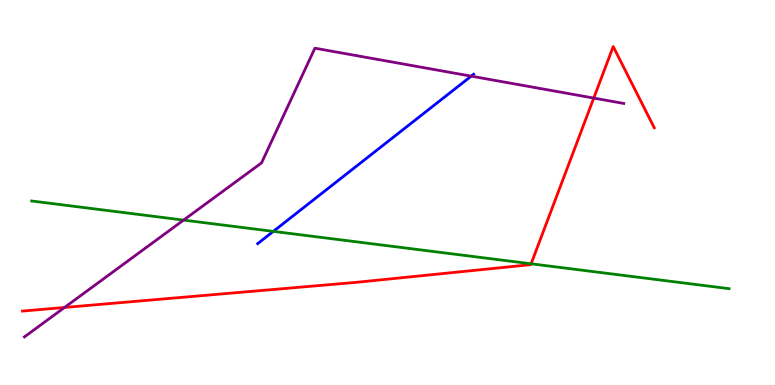[{'lines': ['blue', 'red'], 'intersections': []}, {'lines': ['green', 'red'], 'intersections': [{'x': 6.85, 'y': 3.15}]}, {'lines': ['purple', 'red'], 'intersections': [{'x': 0.833, 'y': 2.01}, {'x': 7.66, 'y': 7.45}]}, {'lines': ['blue', 'green'], 'intersections': [{'x': 3.53, 'y': 3.99}]}, {'lines': ['blue', 'purple'], 'intersections': [{'x': 6.08, 'y': 8.02}]}, {'lines': ['green', 'purple'], 'intersections': [{'x': 2.37, 'y': 4.28}]}]